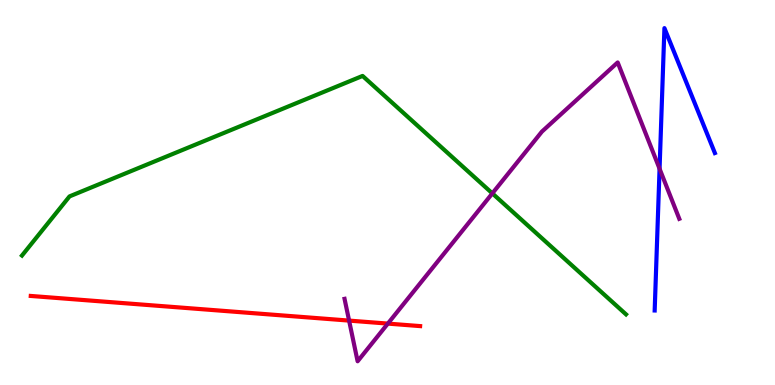[{'lines': ['blue', 'red'], 'intersections': []}, {'lines': ['green', 'red'], 'intersections': []}, {'lines': ['purple', 'red'], 'intersections': [{'x': 4.5, 'y': 1.67}, {'x': 5.0, 'y': 1.59}]}, {'lines': ['blue', 'green'], 'intersections': []}, {'lines': ['blue', 'purple'], 'intersections': [{'x': 8.51, 'y': 5.62}]}, {'lines': ['green', 'purple'], 'intersections': [{'x': 6.35, 'y': 4.98}]}]